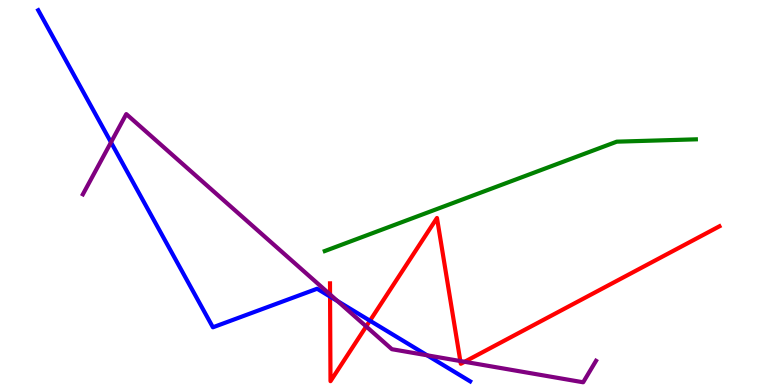[{'lines': ['blue', 'red'], 'intersections': [{'x': 4.26, 'y': 2.3}, {'x': 4.77, 'y': 1.67}]}, {'lines': ['green', 'red'], 'intersections': []}, {'lines': ['purple', 'red'], 'intersections': [{'x': 4.26, 'y': 2.35}, {'x': 4.73, 'y': 1.52}, {'x': 5.94, 'y': 0.622}, {'x': 5.99, 'y': 0.603}]}, {'lines': ['blue', 'green'], 'intersections': []}, {'lines': ['blue', 'purple'], 'intersections': [{'x': 1.43, 'y': 6.3}, {'x': 4.35, 'y': 2.18}, {'x': 5.51, 'y': 0.771}]}, {'lines': ['green', 'purple'], 'intersections': []}]